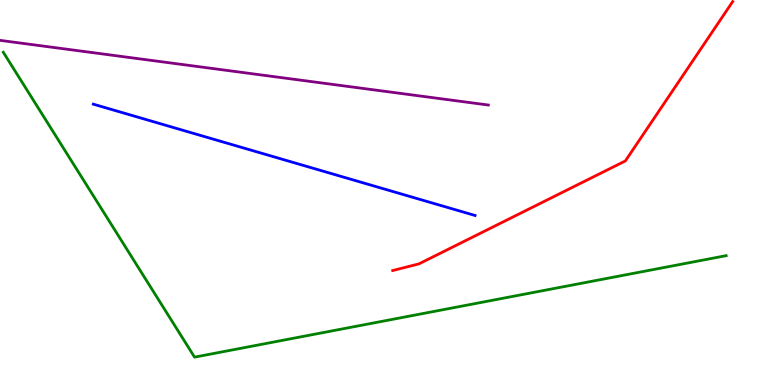[{'lines': ['blue', 'red'], 'intersections': []}, {'lines': ['green', 'red'], 'intersections': []}, {'lines': ['purple', 'red'], 'intersections': []}, {'lines': ['blue', 'green'], 'intersections': []}, {'lines': ['blue', 'purple'], 'intersections': []}, {'lines': ['green', 'purple'], 'intersections': []}]